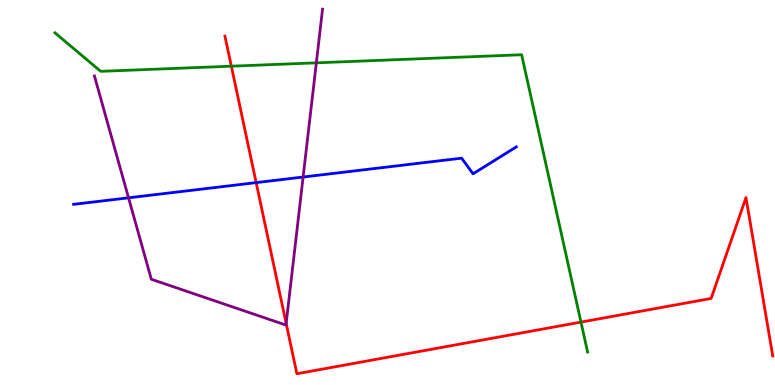[{'lines': ['blue', 'red'], 'intersections': [{'x': 3.31, 'y': 5.26}]}, {'lines': ['green', 'red'], 'intersections': [{'x': 2.99, 'y': 8.28}, {'x': 7.5, 'y': 1.63}]}, {'lines': ['purple', 'red'], 'intersections': [{'x': 3.69, 'y': 1.6}]}, {'lines': ['blue', 'green'], 'intersections': []}, {'lines': ['blue', 'purple'], 'intersections': [{'x': 1.66, 'y': 4.86}, {'x': 3.91, 'y': 5.4}]}, {'lines': ['green', 'purple'], 'intersections': [{'x': 4.08, 'y': 8.37}]}]